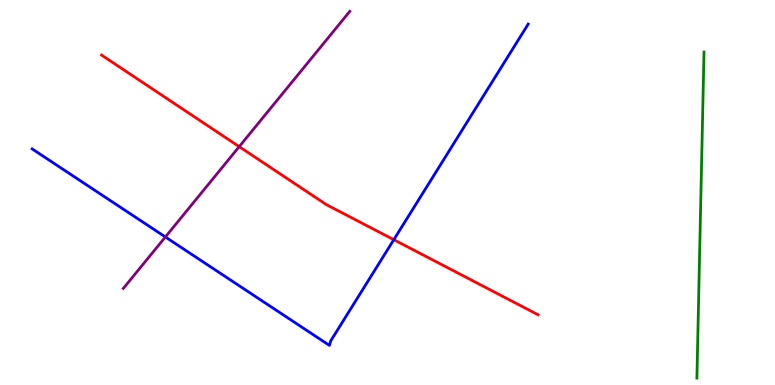[{'lines': ['blue', 'red'], 'intersections': [{'x': 5.08, 'y': 3.77}]}, {'lines': ['green', 'red'], 'intersections': []}, {'lines': ['purple', 'red'], 'intersections': [{'x': 3.09, 'y': 6.19}]}, {'lines': ['blue', 'green'], 'intersections': []}, {'lines': ['blue', 'purple'], 'intersections': [{'x': 2.13, 'y': 3.85}]}, {'lines': ['green', 'purple'], 'intersections': []}]